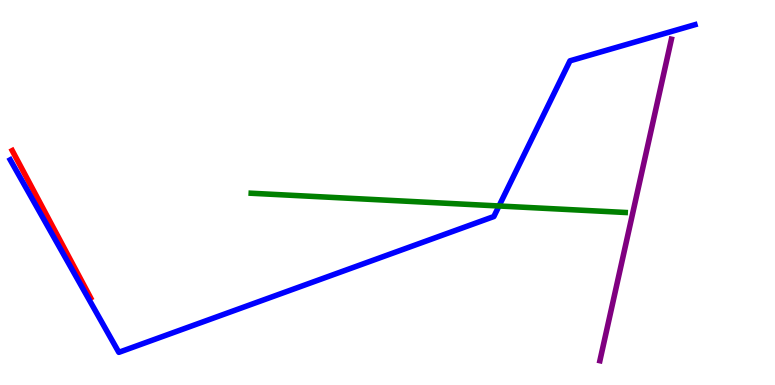[{'lines': ['blue', 'red'], 'intersections': []}, {'lines': ['green', 'red'], 'intersections': []}, {'lines': ['purple', 'red'], 'intersections': []}, {'lines': ['blue', 'green'], 'intersections': [{'x': 6.44, 'y': 4.65}]}, {'lines': ['blue', 'purple'], 'intersections': []}, {'lines': ['green', 'purple'], 'intersections': []}]